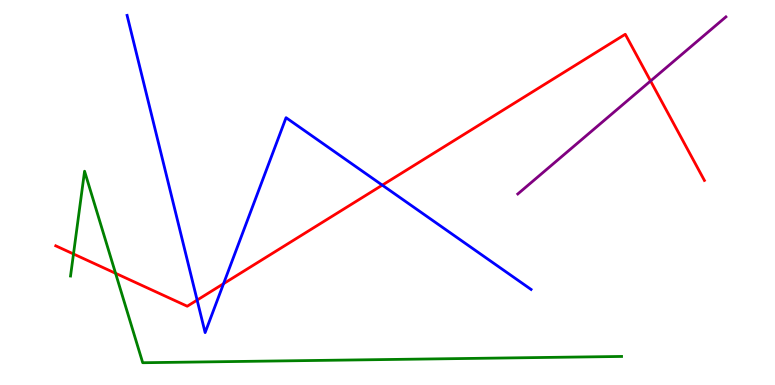[{'lines': ['blue', 'red'], 'intersections': [{'x': 2.54, 'y': 2.21}, {'x': 2.88, 'y': 2.63}, {'x': 4.93, 'y': 5.19}]}, {'lines': ['green', 'red'], 'intersections': [{'x': 0.948, 'y': 3.4}, {'x': 1.49, 'y': 2.9}]}, {'lines': ['purple', 'red'], 'intersections': [{'x': 8.39, 'y': 7.9}]}, {'lines': ['blue', 'green'], 'intersections': []}, {'lines': ['blue', 'purple'], 'intersections': []}, {'lines': ['green', 'purple'], 'intersections': []}]